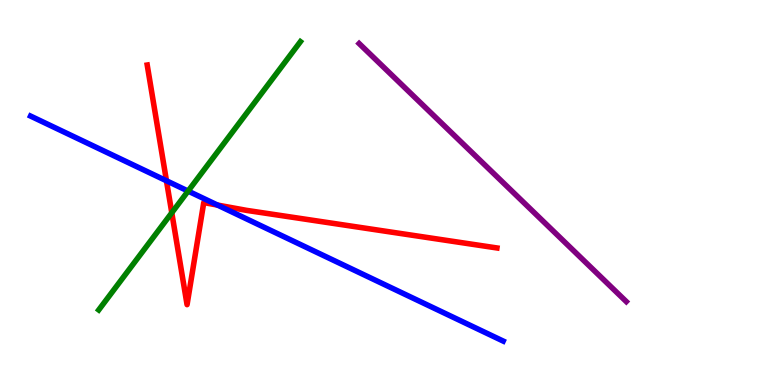[{'lines': ['blue', 'red'], 'intersections': [{'x': 2.15, 'y': 5.3}, {'x': 2.81, 'y': 4.67}]}, {'lines': ['green', 'red'], 'intersections': [{'x': 2.22, 'y': 4.47}]}, {'lines': ['purple', 'red'], 'intersections': []}, {'lines': ['blue', 'green'], 'intersections': [{'x': 2.43, 'y': 5.04}]}, {'lines': ['blue', 'purple'], 'intersections': []}, {'lines': ['green', 'purple'], 'intersections': []}]